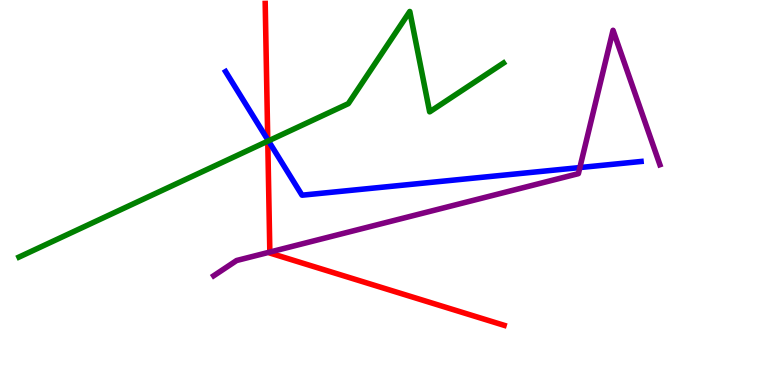[{'lines': ['blue', 'red'], 'intersections': [{'x': 3.45, 'y': 6.37}]}, {'lines': ['green', 'red'], 'intersections': [{'x': 3.46, 'y': 6.33}]}, {'lines': ['purple', 'red'], 'intersections': [{'x': 3.48, 'y': 3.45}]}, {'lines': ['blue', 'green'], 'intersections': [{'x': 3.46, 'y': 6.34}]}, {'lines': ['blue', 'purple'], 'intersections': [{'x': 7.48, 'y': 5.65}]}, {'lines': ['green', 'purple'], 'intersections': []}]